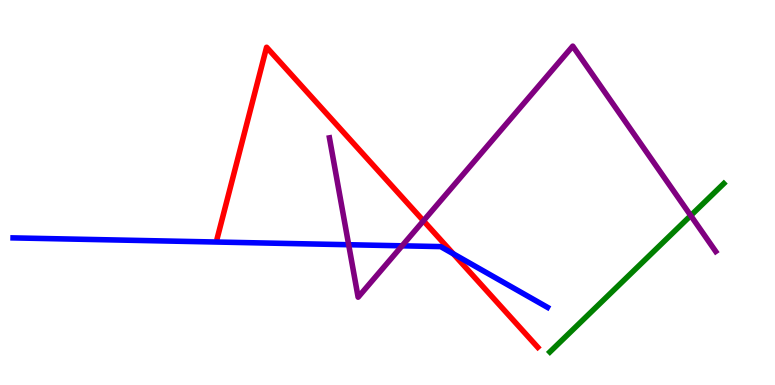[{'lines': ['blue', 'red'], 'intersections': [{'x': 5.85, 'y': 3.41}]}, {'lines': ['green', 'red'], 'intersections': []}, {'lines': ['purple', 'red'], 'intersections': [{'x': 5.46, 'y': 4.27}]}, {'lines': ['blue', 'green'], 'intersections': []}, {'lines': ['blue', 'purple'], 'intersections': [{'x': 4.5, 'y': 3.64}, {'x': 5.19, 'y': 3.62}]}, {'lines': ['green', 'purple'], 'intersections': [{'x': 8.91, 'y': 4.4}]}]